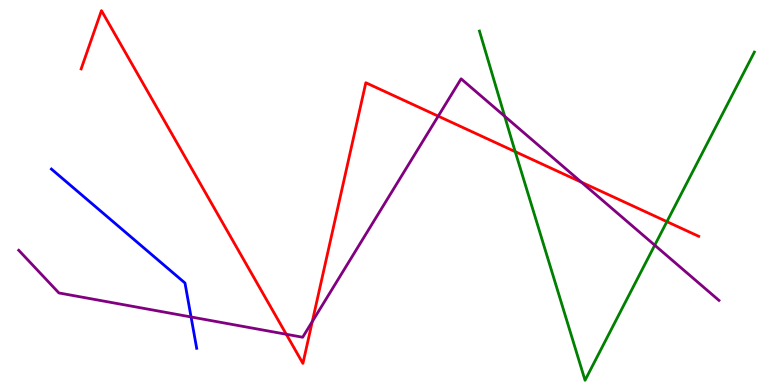[{'lines': ['blue', 'red'], 'intersections': []}, {'lines': ['green', 'red'], 'intersections': [{'x': 6.65, 'y': 6.06}, {'x': 8.61, 'y': 4.24}]}, {'lines': ['purple', 'red'], 'intersections': [{'x': 3.69, 'y': 1.32}, {'x': 4.03, 'y': 1.65}, {'x': 5.65, 'y': 6.98}, {'x': 7.5, 'y': 5.27}]}, {'lines': ['blue', 'green'], 'intersections': []}, {'lines': ['blue', 'purple'], 'intersections': [{'x': 2.47, 'y': 1.77}]}, {'lines': ['green', 'purple'], 'intersections': [{'x': 6.51, 'y': 6.98}, {'x': 8.45, 'y': 3.63}]}]